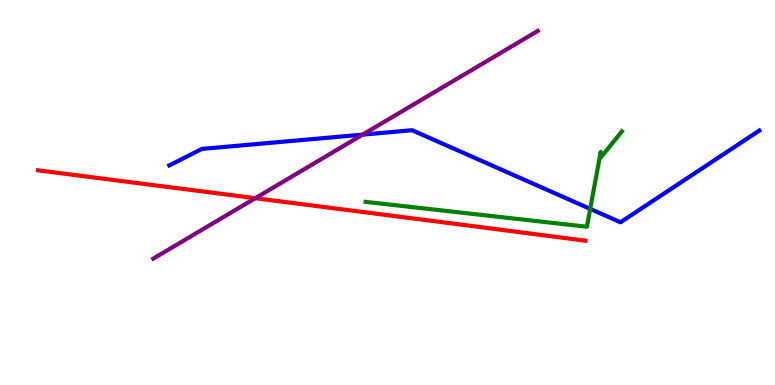[{'lines': ['blue', 'red'], 'intersections': []}, {'lines': ['green', 'red'], 'intersections': []}, {'lines': ['purple', 'red'], 'intersections': [{'x': 3.29, 'y': 4.85}]}, {'lines': ['blue', 'green'], 'intersections': [{'x': 7.62, 'y': 4.57}]}, {'lines': ['blue', 'purple'], 'intersections': [{'x': 4.68, 'y': 6.5}]}, {'lines': ['green', 'purple'], 'intersections': []}]